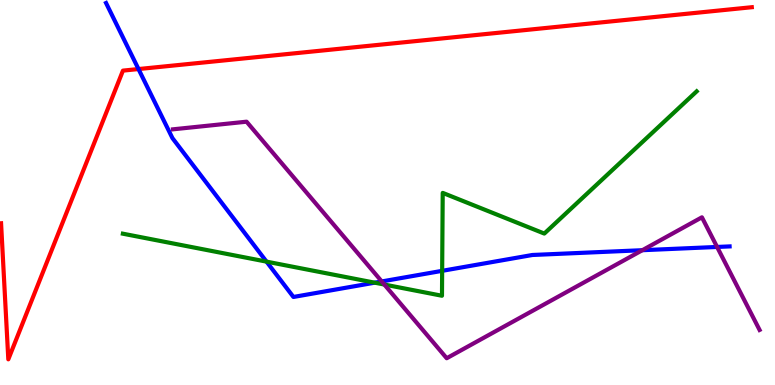[{'lines': ['blue', 'red'], 'intersections': [{'x': 1.79, 'y': 8.21}]}, {'lines': ['green', 'red'], 'intersections': []}, {'lines': ['purple', 'red'], 'intersections': []}, {'lines': ['blue', 'green'], 'intersections': [{'x': 3.44, 'y': 3.2}, {'x': 4.84, 'y': 2.66}, {'x': 5.71, 'y': 2.97}]}, {'lines': ['blue', 'purple'], 'intersections': [{'x': 4.93, 'y': 2.69}, {'x': 8.29, 'y': 3.5}, {'x': 9.25, 'y': 3.59}]}, {'lines': ['green', 'purple'], 'intersections': [{'x': 4.96, 'y': 2.61}]}]